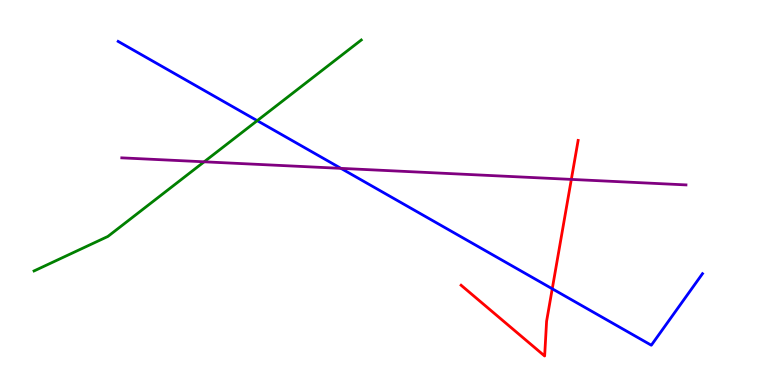[{'lines': ['blue', 'red'], 'intersections': [{'x': 7.13, 'y': 2.5}]}, {'lines': ['green', 'red'], 'intersections': []}, {'lines': ['purple', 'red'], 'intersections': [{'x': 7.37, 'y': 5.34}]}, {'lines': ['blue', 'green'], 'intersections': [{'x': 3.32, 'y': 6.87}]}, {'lines': ['blue', 'purple'], 'intersections': [{'x': 4.4, 'y': 5.63}]}, {'lines': ['green', 'purple'], 'intersections': [{'x': 2.63, 'y': 5.8}]}]